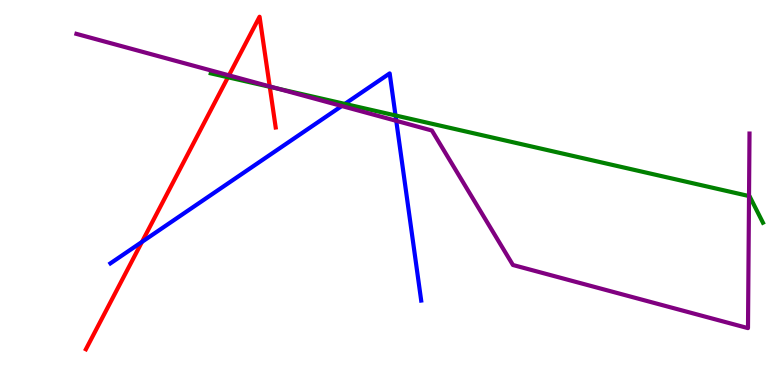[{'lines': ['blue', 'red'], 'intersections': [{'x': 1.83, 'y': 3.72}]}, {'lines': ['green', 'red'], 'intersections': [{'x': 2.94, 'y': 7.99}, {'x': 3.48, 'y': 7.75}]}, {'lines': ['purple', 'red'], 'intersections': [{'x': 2.95, 'y': 8.04}, {'x': 3.48, 'y': 7.76}]}, {'lines': ['blue', 'green'], 'intersections': [{'x': 4.45, 'y': 7.3}, {'x': 5.1, 'y': 7.0}]}, {'lines': ['blue', 'purple'], 'intersections': [{'x': 4.41, 'y': 7.25}, {'x': 5.11, 'y': 6.86}]}, {'lines': ['green', 'purple'], 'intersections': [{'x': 3.58, 'y': 7.7}, {'x': 9.66, 'y': 4.91}]}]